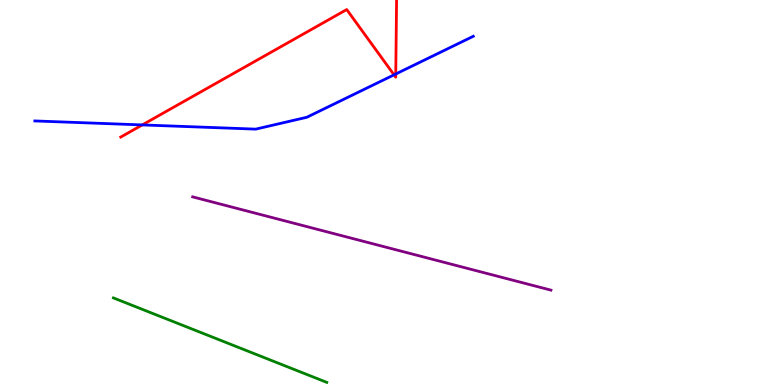[{'lines': ['blue', 'red'], 'intersections': [{'x': 1.84, 'y': 6.76}, {'x': 5.08, 'y': 8.06}, {'x': 5.11, 'y': 8.08}]}, {'lines': ['green', 'red'], 'intersections': []}, {'lines': ['purple', 'red'], 'intersections': []}, {'lines': ['blue', 'green'], 'intersections': []}, {'lines': ['blue', 'purple'], 'intersections': []}, {'lines': ['green', 'purple'], 'intersections': []}]